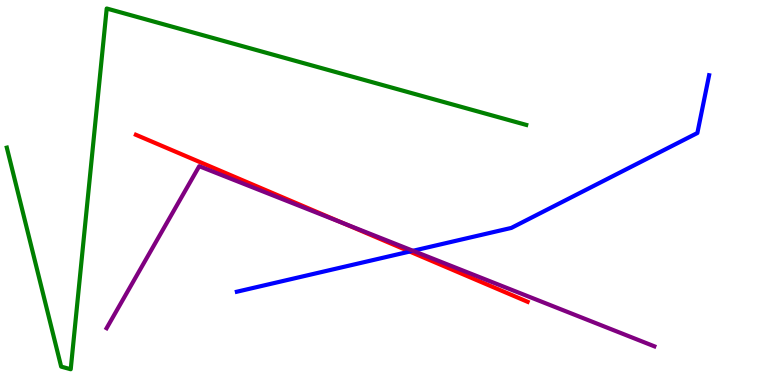[{'lines': ['blue', 'red'], 'intersections': [{'x': 5.29, 'y': 3.47}]}, {'lines': ['green', 'red'], 'intersections': []}, {'lines': ['purple', 'red'], 'intersections': [{'x': 4.43, 'y': 4.2}]}, {'lines': ['blue', 'green'], 'intersections': []}, {'lines': ['blue', 'purple'], 'intersections': [{'x': 5.33, 'y': 3.49}]}, {'lines': ['green', 'purple'], 'intersections': []}]